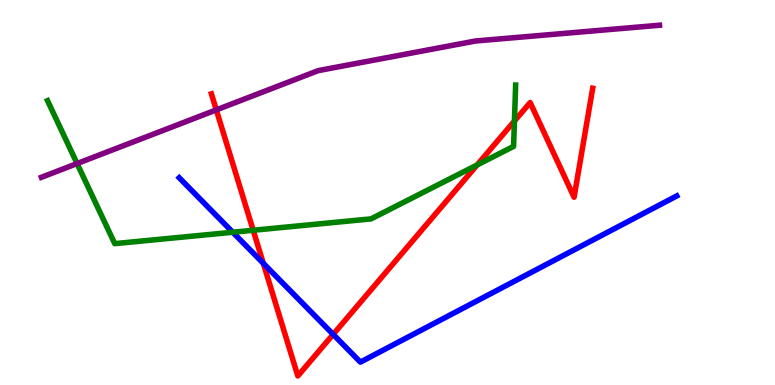[{'lines': ['blue', 'red'], 'intersections': [{'x': 3.4, 'y': 3.16}, {'x': 4.3, 'y': 1.31}]}, {'lines': ['green', 'red'], 'intersections': [{'x': 3.27, 'y': 4.02}, {'x': 6.16, 'y': 5.72}, {'x': 6.64, 'y': 6.86}]}, {'lines': ['purple', 'red'], 'intersections': [{'x': 2.79, 'y': 7.15}]}, {'lines': ['blue', 'green'], 'intersections': [{'x': 3.0, 'y': 3.97}]}, {'lines': ['blue', 'purple'], 'intersections': []}, {'lines': ['green', 'purple'], 'intersections': [{'x': 0.995, 'y': 5.75}]}]